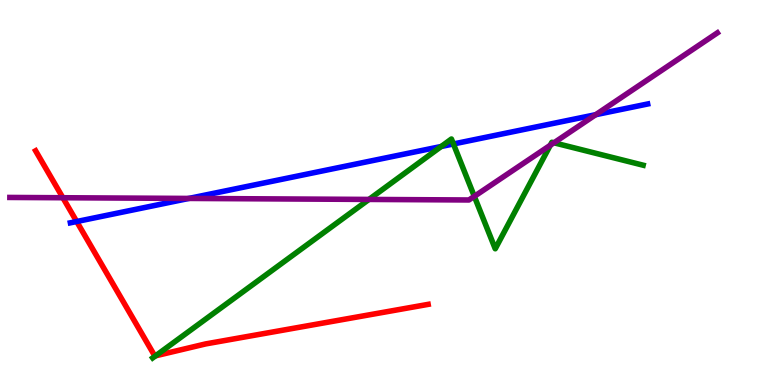[{'lines': ['blue', 'red'], 'intersections': [{'x': 0.99, 'y': 4.25}]}, {'lines': ['green', 'red'], 'intersections': [{'x': 2.01, 'y': 0.758}]}, {'lines': ['purple', 'red'], 'intersections': [{'x': 0.811, 'y': 4.86}]}, {'lines': ['blue', 'green'], 'intersections': [{'x': 5.69, 'y': 6.2}, {'x': 5.85, 'y': 6.26}]}, {'lines': ['blue', 'purple'], 'intersections': [{'x': 2.44, 'y': 4.85}, {'x': 7.69, 'y': 7.02}]}, {'lines': ['green', 'purple'], 'intersections': [{'x': 4.76, 'y': 4.82}, {'x': 6.12, 'y': 4.9}, {'x': 7.1, 'y': 6.23}, {'x': 7.15, 'y': 6.29}]}]